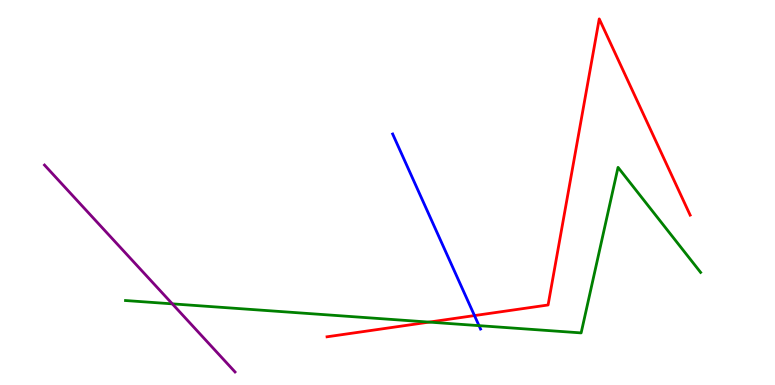[{'lines': ['blue', 'red'], 'intersections': [{'x': 6.12, 'y': 1.8}]}, {'lines': ['green', 'red'], 'intersections': [{'x': 5.54, 'y': 1.63}]}, {'lines': ['purple', 'red'], 'intersections': []}, {'lines': ['blue', 'green'], 'intersections': [{'x': 6.18, 'y': 1.54}]}, {'lines': ['blue', 'purple'], 'intersections': []}, {'lines': ['green', 'purple'], 'intersections': [{'x': 2.22, 'y': 2.11}]}]